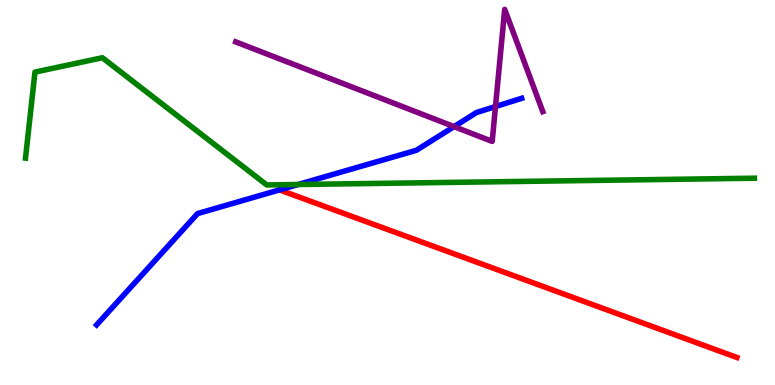[{'lines': ['blue', 'red'], 'intersections': []}, {'lines': ['green', 'red'], 'intersections': []}, {'lines': ['purple', 'red'], 'intersections': []}, {'lines': ['blue', 'green'], 'intersections': [{'x': 3.85, 'y': 5.21}]}, {'lines': ['blue', 'purple'], 'intersections': [{'x': 5.86, 'y': 6.71}, {'x': 6.39, 'y': 7.23}]}, {'lines': ['green', 'purple'], 'intersections': []}]